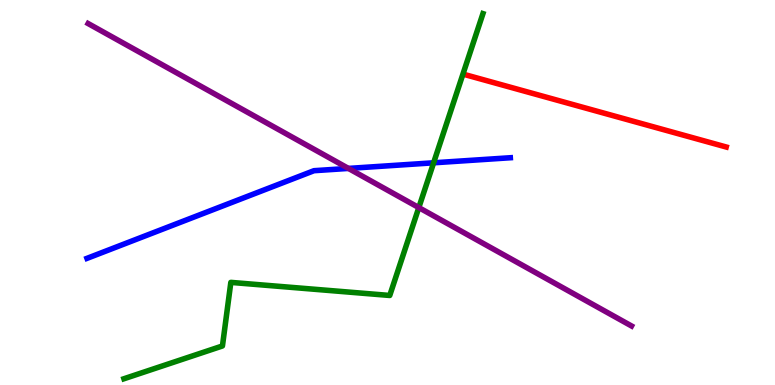[{'lines': ['blue', 'red'], 'intersections': []}, {'lines': ['green', 'red'], 'intersections': []}, {'lines': ['purple', 'red'], 'intersections': []}, {'lines': ['blue', 'green'], 'intersections': [{'x': 5.6, 'y': 5.77}]}, {'lines': ['blue', 'purple'], 'intersections': [{'x': 4.5, 'y': 5.63}]}, {'lines': ['green', 'purple'], 'intersections': [{'x': 5.4, 'y': 4.61}]}]